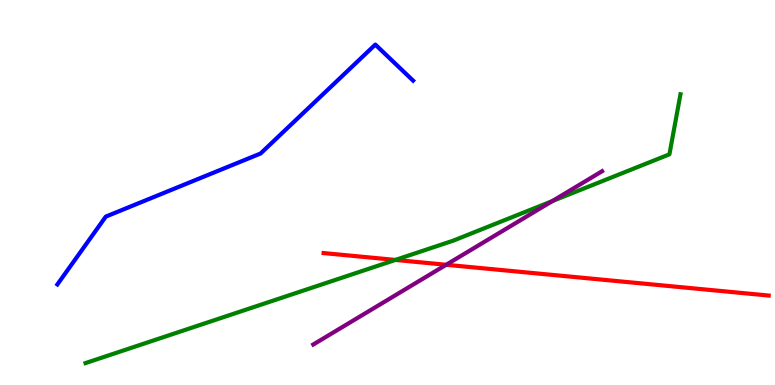[{'lines': ['blue', 'red'], 'intersections': []}, {'lines': ['green', 'red'], 'intersections': [{'x': 5.1, 'y': 3.25}]}, {'lines': ['purple', 'red'], 'intersections': [{'x': 5.76, 'y': 3.12}]}, {'lines': ['blue', 'green'], 'intersections': []}, {'lines': ['blue', 'purple'], 'intersections': []}, {'lines': ['green', 'purple'], 'intersections': [{'x': 7.13, 'y': 4.78}]}]